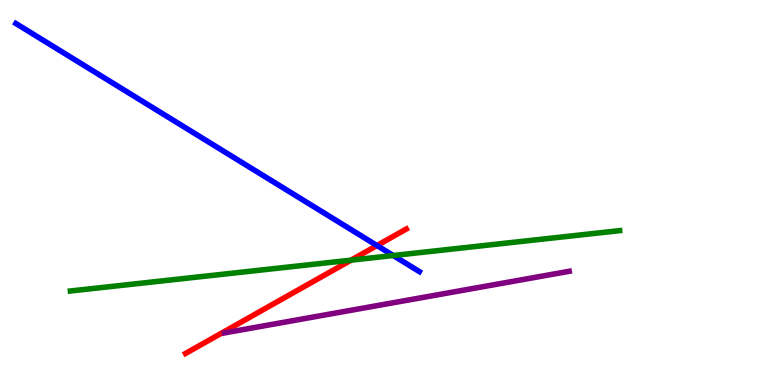[{'lines': ['blue', 'red'], 'intersections': [{'x': 4.86, 'y': 3.62}]}, {'lines': ['green', 'red'], 'intersections': [{'x': 4.53, 'y': 3.24}]}, {'lines': ['purple', 'red'], 'intersections': []}, {'lines': ['blue', 'green'], 'intersections': [{'x': 5.07, 'y': 3.36}]}, {'lines': ['blue', 'purple'], 'intersections': []}, {'lines': ['green', 'purple'], 'intersections': []}]